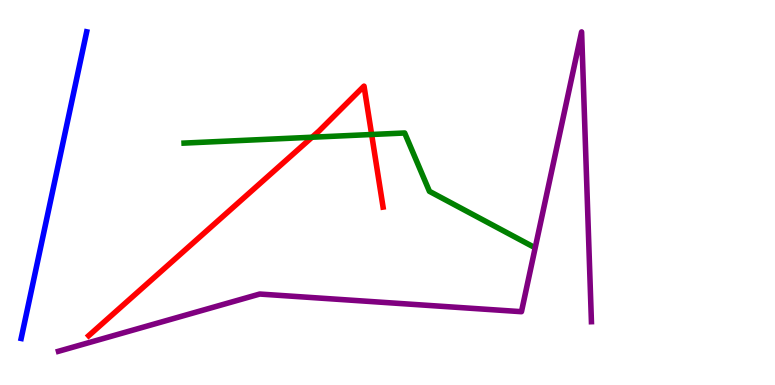[{'lines': ['blue', 'red'], 'intersections': []}, {'lines': ['green', 'red'], 'intersections': [{'x': 4.03, 'y': 6.44}, {'x': 4.8, 'y': 6.51}]}, {'lines': ['purple', 'red'], 'intersections': []}, {'lines': ['blue', 'green'], 'intersections': []}, {'lines': ['blue', 'purple'], 'intersections': []}, {'lines': ['green', 'purple'], 'intersections': []}]